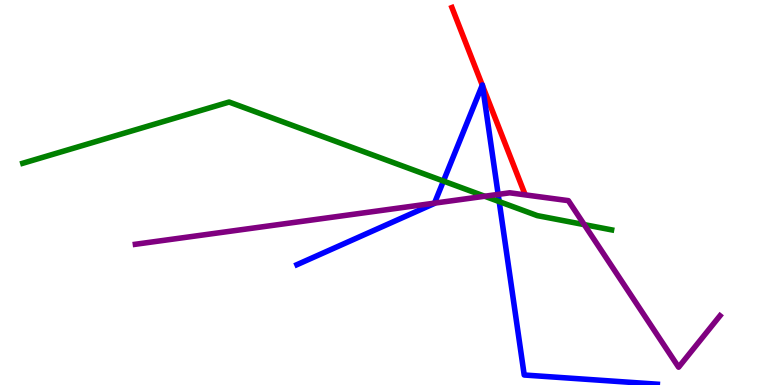[{'lines': ['blue', 'red'], 'intersections': [{'x': 6.22, 'y': 7.79}, {'x': 6.23, 'y': 7.78}]}, {'lines': ['green', 'red'], 'intersections': []}, {'lines': ['purple', 'red'], 'intersections': []}, {'lines': ['blue', 'green'], 'intersections': [{'x': 5.72, 'y': 5.3}, {'x': 6.44, 'y': 4.76}]}, {'lines': ['blue', 'purple'], 'intersections': [{'x': 5.61, 'y': 4.72}, {'x': 6.43, 'y': 4.95}]}, {'lines': ['green', 'purple'], 'intersections': [{'x': 6.25, 'y': 4.9}, {'x': 7.54, 'y': 4.17}]}]